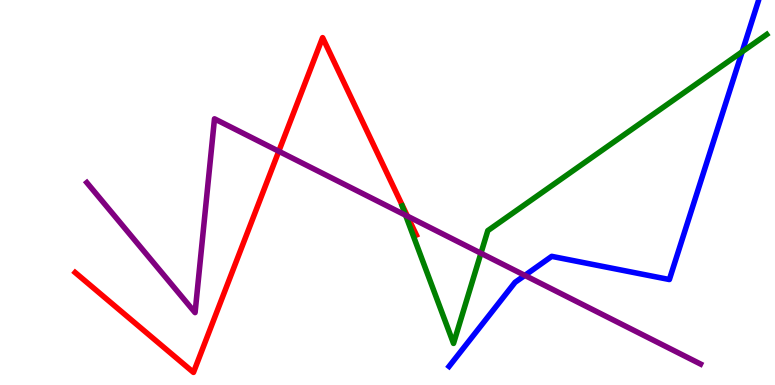[{'lines': ['blue', 'red'], 'intersections': []}, {'lines': ['green', 'red'], 'intersections': []}, {'lines': ['purple', 'red'], 'intersections': [{'x': 3.6, 'y': 6.07}, {'x': 5.26, 'y': 4.39}]}, {'lines': ['blue', 'green'], 'intersections': [{'x': 9.58, 'y': 8.66}]}, {'lines': ['blue', 'purple'], 'intersections': [{'x': 6.77, 'y': 2.85}]}, {'lines': ['green', 'purple'], 'intersections': [{'x': 5.23, 'y': 4.41}, {'x': 6.21, 'y': 3.42}]}]